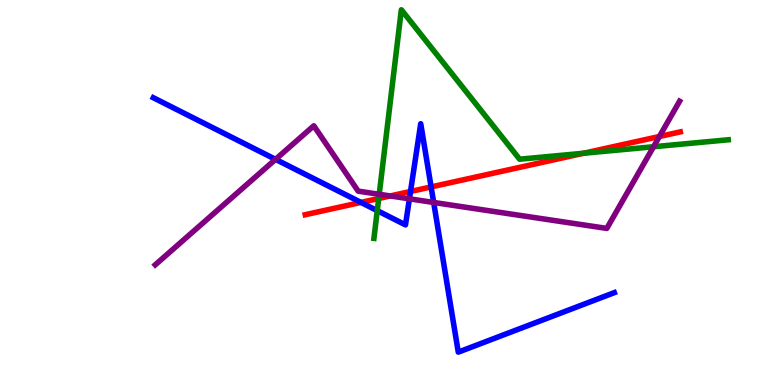[{'lines': ['blue', 'red'], 'intersections': [{'x': 4.66, 'y': 4.74}, {'x': 5.3, 'y': 5.03}, {'x': 5.56, 'y': 5.15}]}, {'lines': ['green', 'red'], 'intersections': [{'x': 4.89, 'y': 4.84}, {'x': 7.53, 'y': 6.02}]}, {'lines': ['purple', 'red'], 'intersections': [{'x': 5.04, 'y': 4.91}, {'x': 8.51, 'y': 6.45}]}, {'lines': ['blue', 'green'], 'intersections': [{'x': 4.87, 'y': 4.53}]}, {'lines': ['blue', 'purple'], 'intersections': [{'x': 3.56, 'y': 5.86}, {'x': 5.28, 'y': 4.84}, {'x': 5.6, 'y': 4.74}]}, {'lines': ['green', 'purple'], 'intersections': [{'x': 4.89, 'y': 4.95}, {'x': 8.43, 'y': 6.19}]}]